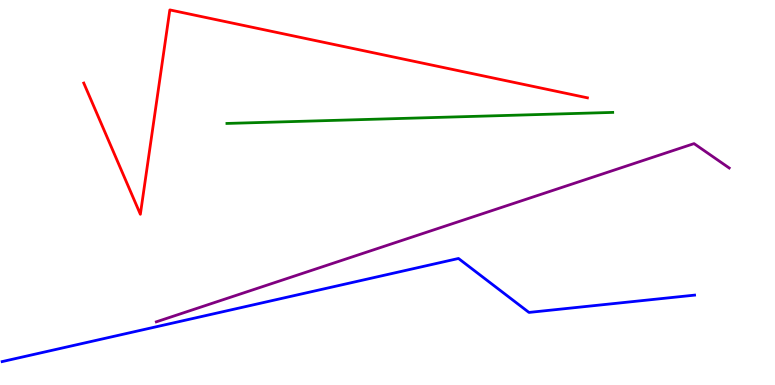[{'lines': ['blue', 'red'], 'intersections': []}, {'lines': ['green', 'red'], 'intersections': []}, {'lines': ['purple', 'red'], 'intersections': []}, {'lines': ['blue', 'green'], 'intersections': []}, {'lines': ['blue', 'purple'], 'intersections': []}, {'lines': ['green', 'purple'], 'intersections': []}]